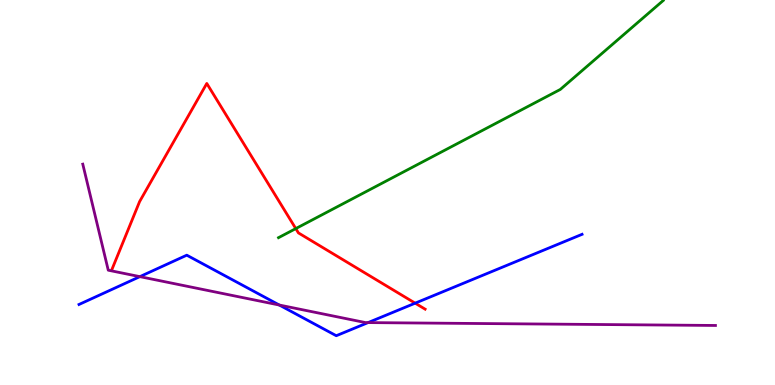[{'lines': ['blue', 'red'], 'intersections': [{'x': 5.36, 'y': 2.13}]}, {'lines': ['green', 'red'], 'intersections': [{'x': 3.82, 'y': 4.06}]}, {'lines': ['purple', 'red'], 'intersections': []}, {'lines': ['blue', 'green'], 'intersections': []}, {'lines': ['blue', 'purple'], 'intersections': [{'x': 1.8, 'y': 2.81}, {'x': 3.6, 'y': 2.08}, {'x': 4.75, 'y': 1.62}]}, {'lines': ['green', 'purple'], 'intersections': []}]